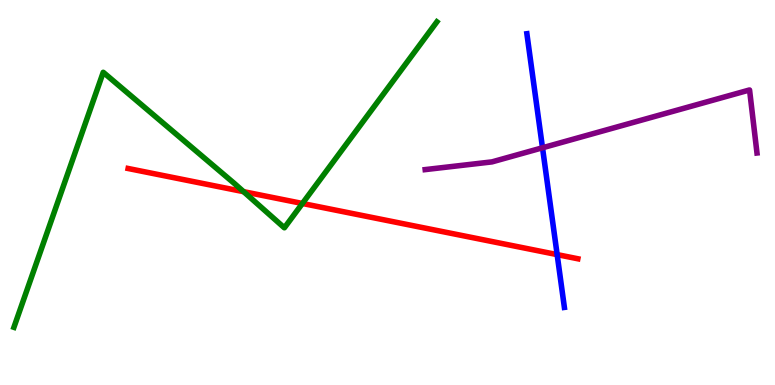[{'lines': ['blue', 'red'], 'intersections': [{'x': 7.19, 'y': 3.39}]}, {'lines': ['green', 'red'], 'intersections': [{'x': 3.14, 'y': 5.02}, {'x': 3.9, 'y': 4.71}]}, {'lines': ['purple', 'red'], 'intersections': []}, {'lines': ['blue', 'green'], 'intersections': []}, {'lines': ['blue', 'purple'], 'intersections': [{'x': 7.0, 'y': 6.16}]}, {'lines': ['green', 'purple'], 'intersections': []}]